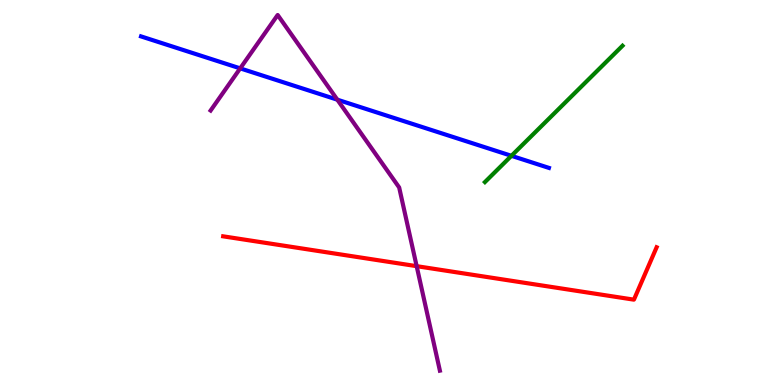[{'lines': ['blue', 'red'], 'intersections': []}, {'lines': ['green', 'red'], 'intersections': []}, {'lines': ['purple', 'red'], 'intersections': [{'x': 5.38, 'y': 3.09}]}, {'lines': ['blue', 'green'], 'intersections': [{'x': 6.6, 'y': 5.95}]}, {'lines': ['blue', 'purple'], 'intersections': [{'x': 3.1, 'y': 8.22}, {'x': 4.35, 'y': 7.41}]}, {'lines': ['green', 'purple'], 'intersections': []}]